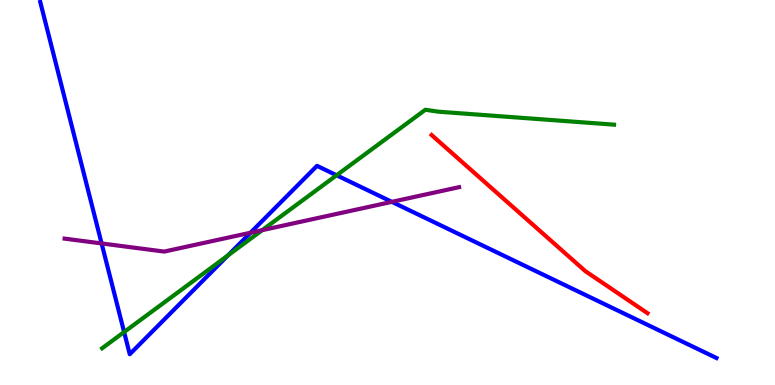[{'lines': ['blue', 'red'], 'intersections': []}, {'lines': ['green', 'red'], 'intersections': []}, {'lines': ['purple', 'red'], 'intersections': []}, {'lines': ['blue', 'green'], 'intersections': [{'x': 1.6, 'y': 1.38}, {'x': 2.94, 'y': 3.37}, {'x': 4.34, 'y': 5.45}]}, {'lines': ['blue', 'purple'], 'intersections': [{'x': 1.31, 'y': 3.68}, {'x': 3.23, 'y': 3.96}, {'x': 5.06, 'y': 4.76}]}, {'lines': ['green', 'purple'], 'intersections': [{'x': 3.38, 'y': 4.02}]}]